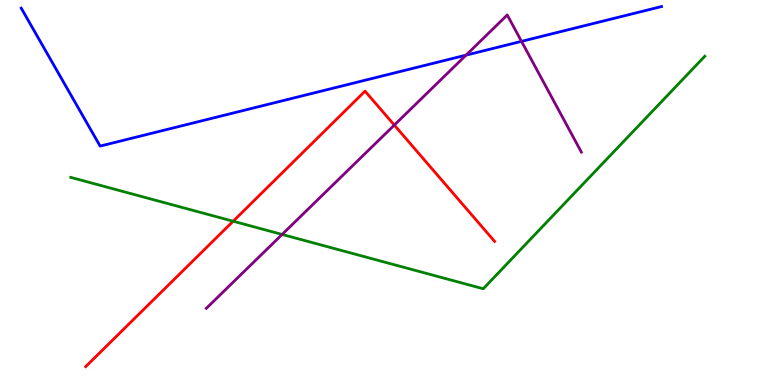[{'lines': ['blue', 'red'], 'intersections': []}, {'lines': ['green', 'red'], 'intersections': [{'x': 3.01, 'y': 4.25}]}, {'lines': ['purple', 'red'], 'intersections': [{'x': 5.09, 'y': 6.75}]}, {'lines': ['blue', 'green'], 'intersections': []}, {'lines': ['blue', 'purple'], 'intersections': [{'x': 6.01, 'y': 8.57}, {'x': 6.73, 'y': 8.93}]}, {'lines': ['green', 'purple'], 'intersections': [{'x': 3.64, 'y': 3.91}]}]